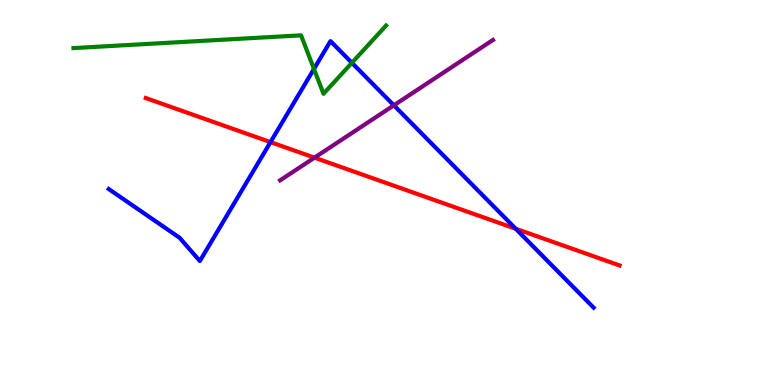[{'lines': ['blue', 'red'], 'intersections': [{'x': 3.49, 'y': 6.31}, {'x': 6.65, 'y': 4.06}]}, {'lines': ['green', 'red'], 'intersections': []}, {'lines': ['purple', 'red'], 'intersections': [{'x': 4.06, 'y': 5.9}]}, {'lines': ['blue', 'green'], 'intersections': [{'x': 4.05, 'y': 8.21}, {'x': 4.54, 'y': 8.37}]}, {'lines': ['blue', 'purple'], 'intersections': [{'x': 5.08, 'y': 7.26}]}, {'lines': ['green', 'purple'], 'intersections': []}]